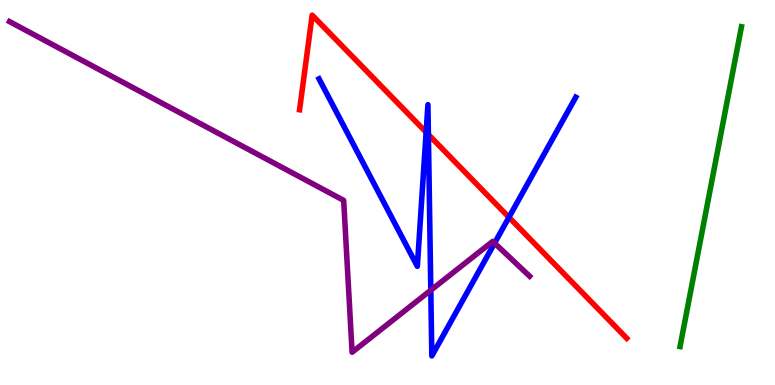[{'lines': ['blue', 'red'], 'intersections': [{'x': 5.5, 'y': 6.57}, {'x': 5.53, 'y': 6.51}, {'x': 6.57, 'y': 4.36}]}, {'lines': ['green', 'red'], 'intersections': []}, {'lines': ['purple', 'red'], 'intersections': []}, {'lines': ['blue', 'green'], 'intersections': []}, {'lines': ['blue', 'purple'], 'intersections': [{'x': 5.56, 'y': 2.46}, {'x': 6.38, 'y': 3.69}]}, {'lines': ['green', 'purple'], 'intersections': []}]